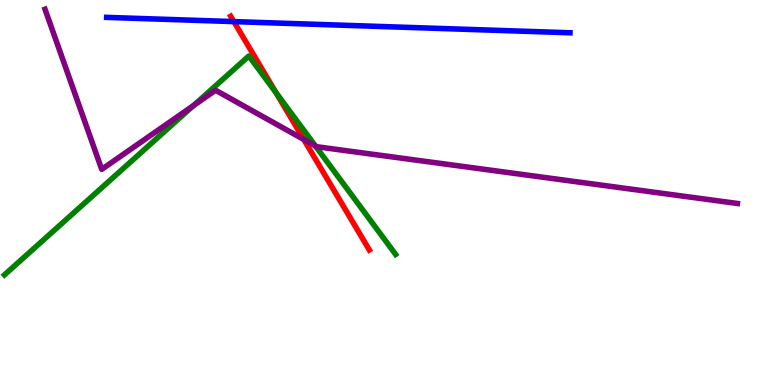[{'lines': ['blue', 'red'], 'intersections': [{'x': 3.02, 'y': 9.44}]}, {'lines': ['green', 'red'], 'intersections': [{'x': 3.56, 'y': 7.59}]}, {'lines': ['purple', 'red'], 'intersections': [{'x': 3.92, 'y': 6.38}]}, {'lines': ['blue', 'green'], 'intersections': []}, {'lines': ['blue', 'purple'], 'intersections': []}, {'lines': ['green', 'purple'], 'intersections': [{'x': 2.5, 'y': 7.26}, {'x': 4.07, 'y': 6.21}]}]